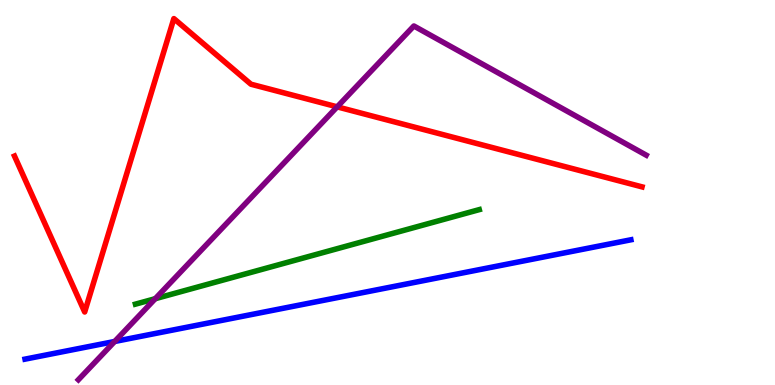[{'lines': ['blue', 'red'], 'intersections': []}, {'lines': ['green', 'red'], 'intersections': []}, {'lines': ['purple', 'red'], 'intersections': [{'x': 4.35, 'y': 7.22}]}, {'lines': ['blue', 'green'], 'intersections': []}, {'lines': ['blue', 'purple'], 'intersections': [{'x': 1.48, 'y': 1.13}]}, {'lines': ['green', 'purple'], 'intersections': [{'x': 2.0, 'y': 2.24}]}]